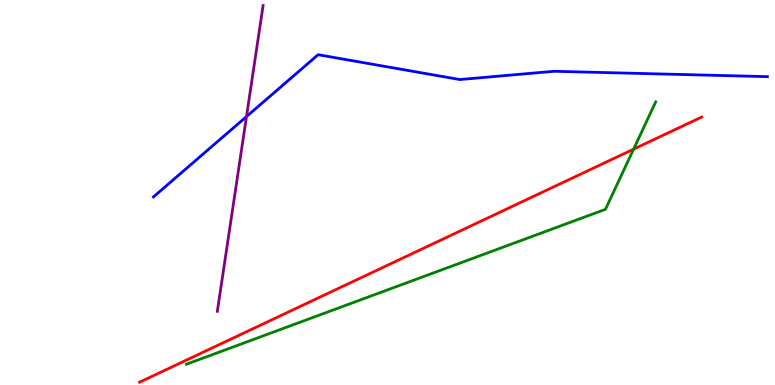[{'lines': ['blue', 'red'], 'intersections': []}, {'lines': ['green', 'red'], 'intersections': [{'x': 8.18, 'y': 6.13}]}, {'lines': ['purple', 'red'], 'intersections': []}, {'lines': ['blue', 'green'], 'intersections': []}, {'lines': ['blue', 'purple'], 'intersections': [{'x': 3.18, 'y': 6.97}]}, {'lines': ['green', 'purple'], 'intersections': []}]